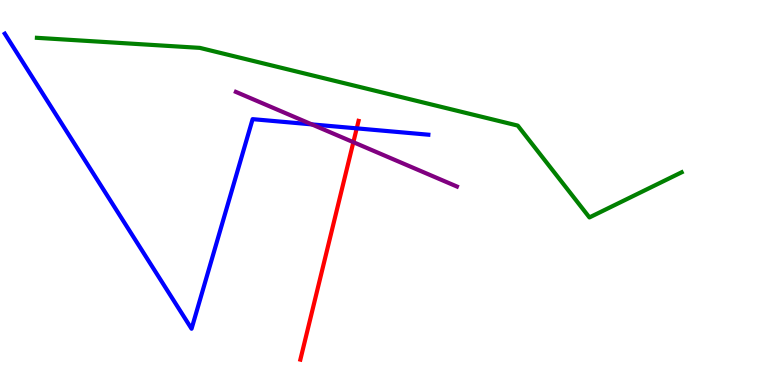[{'lines': ['blue', 'red'], 'intersections': [{'x': 4.6, 'y': 6.67}]}, {'lines': ['green', 'red'], 'intersections': []}, {'lines': ['purple', 'red'], 'intersections': [{'x': 4.56, 'y': 6.31}]}, {'lines': ['blue', 'green'], 'intersections': []}, {'lines': ['blue', 'purple'], 'intersections': [{'x': 4.02, 'y': 6.77}]}, {'lines': ['green', 'purple'], 'intersections': []}]